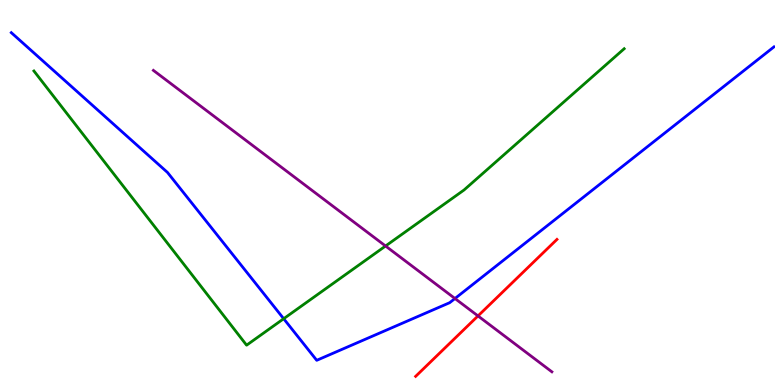[{'lines': ['blue', 'red'], 'intersections': []}, {'lines': ['green', 'red'], 'intersections': []}, {'lines': ['purple', 'red'], 'intersections': [{'x': 6.17, 'y': 1.79}]}, {'lines': ['blue', 'green'], 'intersections': [{'x': 3.66, 'y': 1.72}]}, {'lines': ['blue', 'purple'], 'intersections': [{'x': 5.87, 'y': 2.25}]}, {'lines': ['green', 'purple'], 'intersections': [{'x': 4.97, 'y': 3.61}]}]